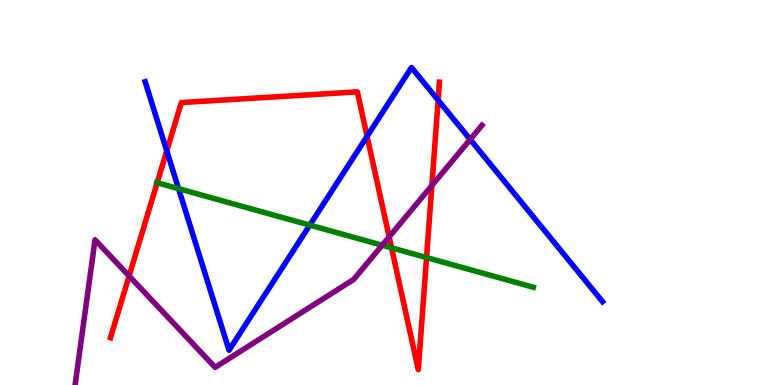[{'lines': ['blue', 'red'], 'intersections': [{'x': 2.15, 'y': 6.08}, {'x': 4.74, 'y': 6.46}, {'x': 5.65, 'y': 7.4}]}, {'lines': ['green', 'red'], 'intersections': [{'x': 2.03, 'y': 5.25}, {'x': 5.05, 'y': 3.56}, {'x': 5.5, 'y': 3.31}]}, {'lines': ['purple', 'red'], 'intersections': [{'x': 1.67, 'y': 2.83}, {'x': 5.02, 'y': 3.85}, {'x': 5.57, 'y': 5.18}]}, {'lines': ['blue', 'green'], 'intersections': [{'x': 2.3, 'y': 5.1}, {'x': 4.0, 'y': 4.15}]}, {'lines': ['blue', 'purple'], 'intersections': [{'x': 6.07, 'y': 6.38}]}, {'lines': ['green', 'purple'], 'intersections': [{'x': 4.93, 'y': 3.63}]}]